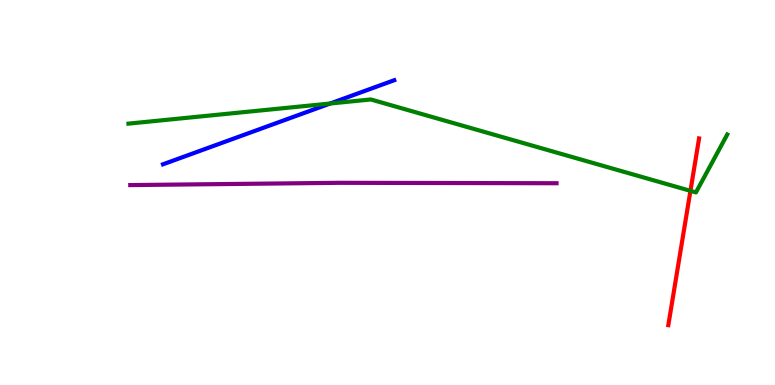[{'lines': ['blue', 'red'], 'intersections': []}, {'lines': ['green', 'red'], 'intersections': [{'x': 8.91, 'y': 5.04}]}, {'lines': ['purple', 'red'], 'intersections': []}, {'lines': ['blue', 'green'], 'intersections': [{'x': 4.26, 'y': 7.31}]}, {'lines': ['blue', 'purple'], 'intersections': []}, {'lines': ['green', 'purple'], 'intersections': []}]